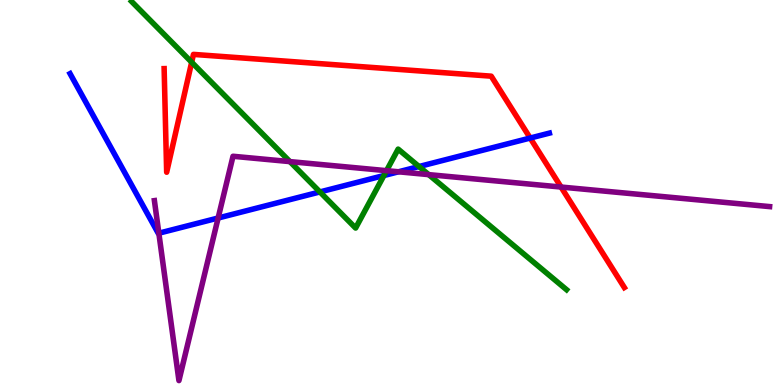[{'lines': ['blue', 'red'], 'intersections': [{'x': 6.84, 'y': 6.41}]}, {'lines': ['green', 'red'], 'intersections': [{'x': 2.47, 'y': 8.38}]}, {'lines': ['purple', 'red'], 'intersections': [{'x': 7.24, 'y': 5.14}]}, {'lines': ['blue', 'green'], 'intersections': [{'x': 4.13, 'y': 5.01}, {'x': 4.95, 'y': 5.44}, {'x': 5.41, 'y': 5.67}]}, {'lines': ['blue', 'purple'], 'intersections': [{'x': 2.05, 'y': 3.94}, {'x': 2.81, 'y': 4.34}, {'x': 5.14, 'y': 5.54}]}, {'lines': ['green', 'purple'], 'intersections': [{'x': 3.74, 'y': 5.8}, {'x': 4.99, 'y': 5.57}, {'x': 5.53, 'y': 5.46}]}]